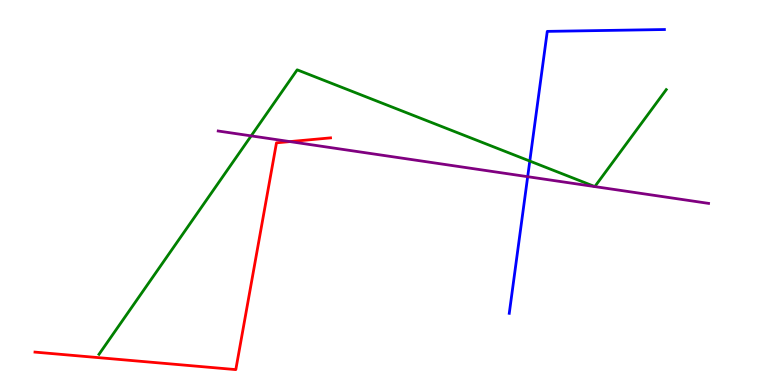[{'lines': ['blue', 'red'], 'intersections': []}, {'lines': ['green', 'red'], 'intersections': []}, {'lines': ['purple', 'red'], 'intersections': [{'x': 3.74, 'y': 6.32}]}, {'lines': ['blue', 'green'], 'intersections': [{'x': 6.84, 'y': 5.82}]}, {'lines': ['blue', 'purple'], 'intersections': [{'x': 6.81, 'y': 5.41}]}, {'lines': ['green', 'purple'], 'intersections': [{'x': 3.24, 'y': 6.47}]}]